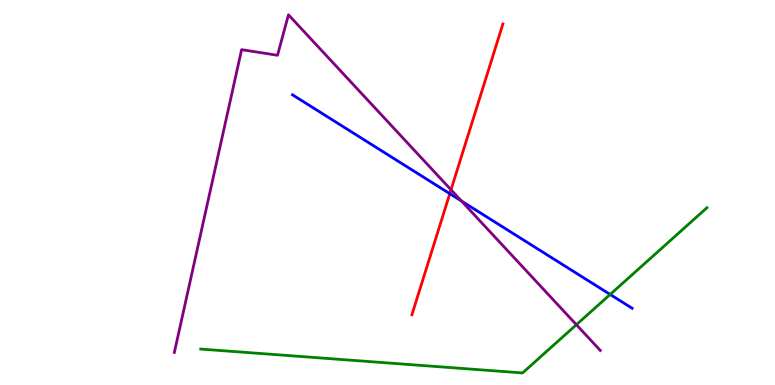[{'lines': ['blue', 'red'], 'intersections': [{'x': 5.8, 'y': 4.97}]}, {'lines': ['green', 'red'], 'intersections': []}, {'lines': ['purple', 'red'], 'intersections': [{'x': 5.82, 'y': 5.07}]}, {'lines': ['blue', 'green'], 'intersections': [{'x': 7.87, 'y': 2.35}]}, {'lines': ['blue', 'purple'], 'intersections': [{'x': 5.95, 'y': 4.78}]}, {'lines': ['green', 'purple'], 'intersections': [{'x': 7.44, 'y': 1.57}]}]